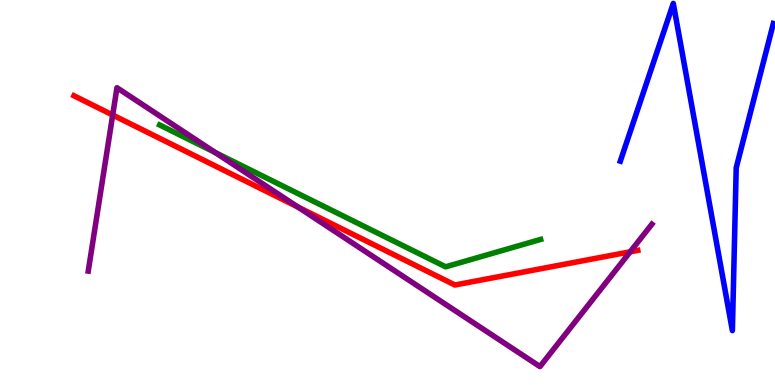[{'lines': ['blue', 'red'], 'intersections': []}, {'lines': ['green', 'red'], 'intersections': []}, {'lines': ['purple', 'red'], 'intersections': [{'x': 1.45, 'y': 7.01}, {'x': 3.84, 'y': 4.62}, {'x': 8.13, 'y': 3.46}]}, {'lines': ['blue', 'green'], 'intersections': []}, {'lines': ['blue', 'purple'], 'intersections': []}, {'lines': ['green', 'purple'], 'intersections': [{'x': 2.78, 'y': 6.04}]}]